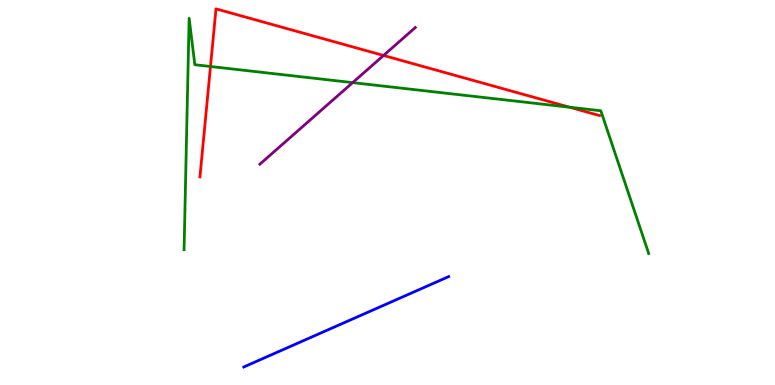[{'lines': ['blue', 'red'], 'intersections': []}, {'lines': ['green', 'red'], 'intersections': [{'x': 2.72, 'y': 8.27}, {'x': 7.35, 'y': 7.21}]}, {'lines': ['purple', 'red'], 'intersections': [{'x': 4.95, 'y': 8.56}]}, {'lines': ['blue', 'green'], 'intersections': []}, {'lines': ['blue', 'purple'], 'intersections': []}, {'lines': ['green', 'purple'], 'intersections': [{'x': 4.55, 'y': 7.85}]}]